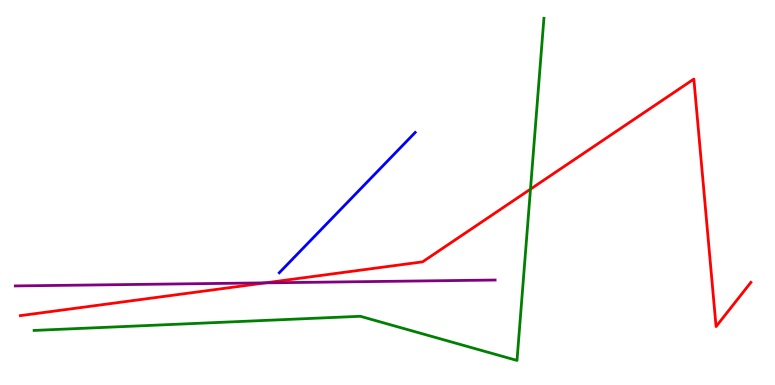[{'lines': ['blue', 'red'], 'intersections': []}, {'lines': ['green', 'red'], 'intersections': [{'x': 6.84, 'y': 5.09}]}, {'lines': ['purple', 'red'], 'intersections': [{'x': 3.43, 'y': 2.65}]}, {'lines': ['blue', 'green'], 'intersections': []}, {'lines': ['blue', 'purple'], 'intersections': []}, {'lines': ['green', 'purple'], 'intersections': []}]